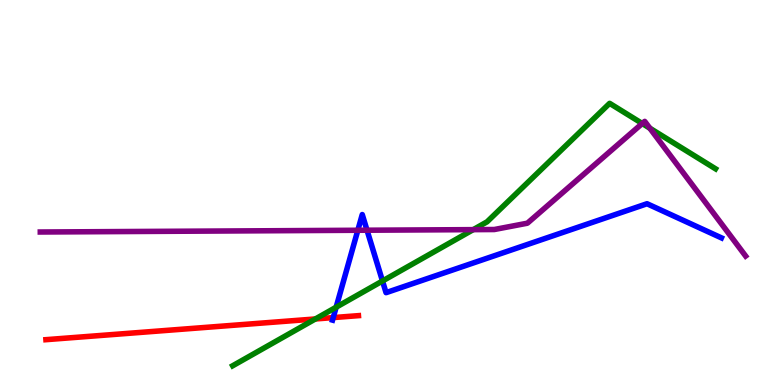[{'lines': ['blue', 'red'], 'intersections': [{'x': 4.3, 'y': 1.75}]}, {'lines': ['green', 'red'], 'intersections': [{'x': 4.07, 'y': 1.72}]}, {'lines': ['purple', 'red'], 'intersections': []}, {'lines': ['blue', 'green'], 'intersections': [{'x': 4.34, 'y': 2.02}, {'x': 4.94, 'y': 2.7}]}, {'lines': ['blue', 'purple'], 'intersections': [{'x': 4.62, 'y': 4.02}, {'x': 4.74, 'y': 4.02}]}, {'lines': ['green', 'purple'], 'intersections': [{'x': 6.11, 'y': 4.04}, {'x': 8.29, 'y': 6.79}, {'x': 8.39, 'y': 6.67}]}]